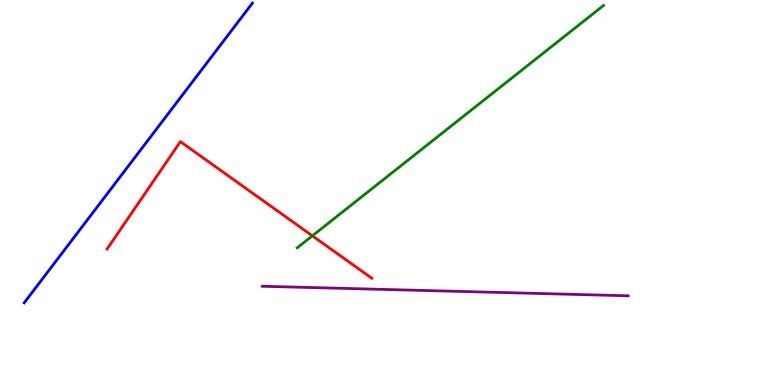[{'lines': ['blue', 'red'], 'intersections': []}, {'lines': ['green', 'red'], 'intersections': [{'x': 4.03, 'y': 3.87}]}, {'lines': ['purple', 'red'], 'intersections': []}, {'lines': ['blue', 'green'], 'intersections': []}, {'lines': ['blue', 'purple'], 'intersections': []}, {'lines': ['green', 'purple'], 'intersections': []}]